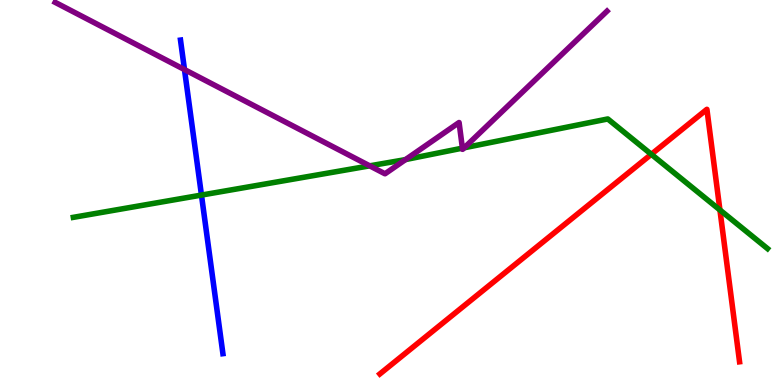[{'lines': ['blue', 'red'], 'intersections': []}, {'lines': ['green', 'red'], 'intersections': [{'x': 8.4, 'y': 5.99}, {'x': 9.29, 'y': 4.55}]}, {'lines': ['purple', 'red'], 'intersections': []}, {'lines': ['blue', 'green'], 'intersections': [{'x': 2.6, 'y': 4.93}]}, {'lines': ['blue', 'purple'], 'intersections': [{'x': 2.38, 'y': 8.19}]}, {'lines': ['green', 'purple'], 'intersections': [{'x': 4.77, 'y': 5.69}, {'x': 5.23, 'y': 5.86}, {'x': 5.97, 'y': 6.15}, {'x': 5.99, 'y': 6.16}]}]